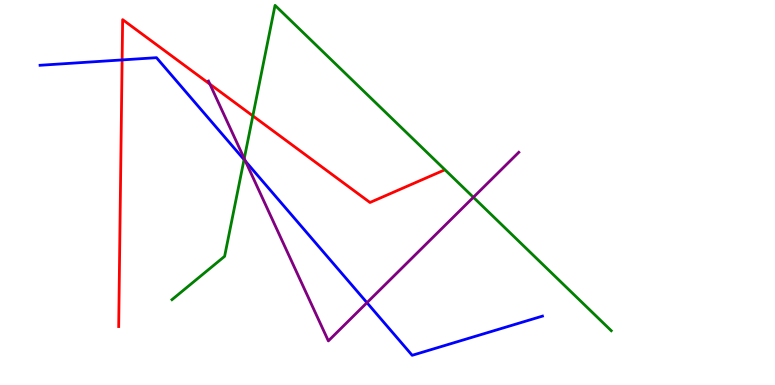[{'lines': ['blue', 'red'], 'intersections': [{'x': 1.58, 'y': 8.44}]}, {'lines': ['green', 'red'], 'intersections': [{'x': 3.26, 'y': 6.99}]}, {'lines': ['purple', 'red'], 'intersections': [{'x': 2.71, 'y': 7.81}]}, {'lines': ['blue', 'green'], 'intersections': [{'x': 3.15, 'y': 5.85}]}, {'lines': ['blue', 'purple'], 'intersections': [{'x': 3.17, 'y': 5.81}, {'x': 4.74, 'y': 2.14}]}, {'lines': ['green', 'purple'], 'intersections': [{'x': 3.15, 'y': 5.88}, {'x': 6.11, 'y': 4.88}]}]